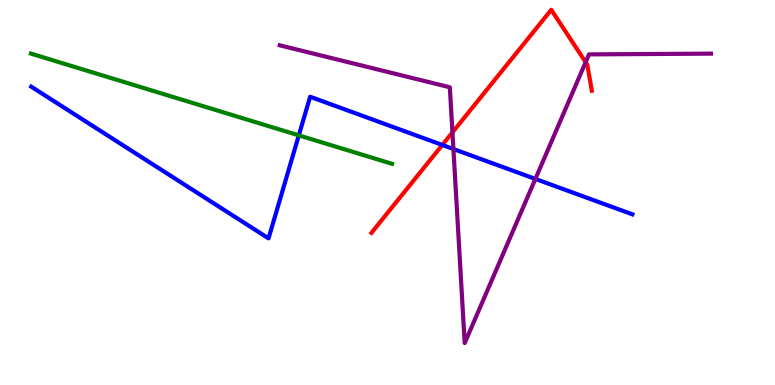[{'lines': ['blue', 'red'], 'intersections': [{'x': 5.71, 'y': 6.23}]}, {'lines': ['green', 'red'], 'intersections': []}, {'lines': ['purple', 'red'], 'intersections': [{'x': 5.84, 'y': 6.56}, {'x': 7.56, 'y': 8.38}]}, {'lines': ['blue', 'green'], 'intersections': [{'x': 3.86, 'y': 6.48}]}, {'lines': ['blue', 'purple'], 'intersections': [{'x': 5.85, 'y': 6.13}, {'x': 6.91, 'y': 5.35}]}, {'lines': ['green', 'purple'], 'intersections': []}]